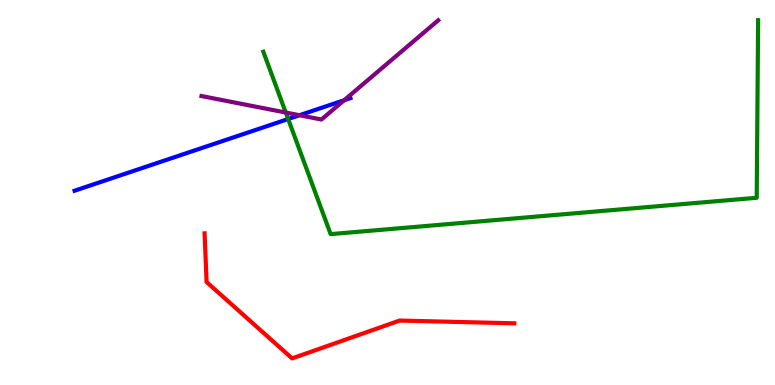[{'lines': ['blue', 'red'], 'intersections': []}, {'lines': ['green', 'red'], 'intersections': []}, {'lines': ['purple', 'red'], 'intersections': []}, {'lines': ['blue', 'green'], 'intersections': [{'x': 3.72, 'y': 6.91}]}, {'lines': ['blue', 'purple'], 'intersections': [{'x': 3.86, 'y': 7.01}, {'x': 4.44, 'y': 7.4}]}, {'lines': ['green', 'purple'], 'intersections': [{'x': 3.69, 'y': 7.08}]}]